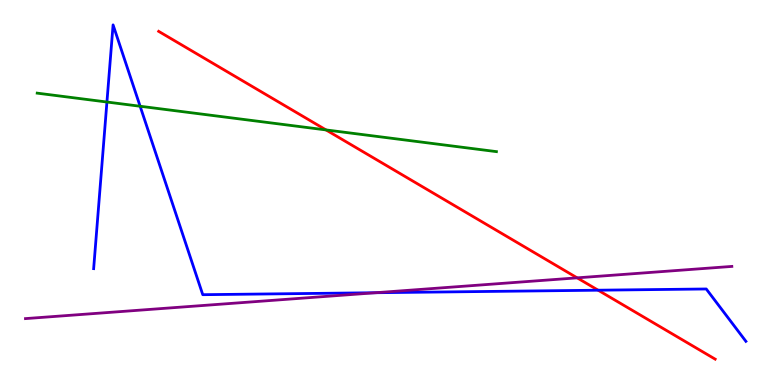[{'lines': ['blue', 'red'], 'intersections': [{'x': 7.72, 'y': 2.46}]}, {'lines': ['green', 'red'], 'intersections': [{'x': 4.21, 'y': 6.63}]}, {'lines': ['purple', 'red'], 'intersections': [{'x': 7.45, 'y': 2.78}]}, {'lines': ['blue', 'green'], 'intersections': [{'x': 1.38, 'y': 7.35}, {'x': 1.81, 'y': 7.24}]}, {'lines': ['blue', 'purple'], 'intersections': [{'x': 4.85, 'y': 2.4}]}, {'lines': ['green', 'purple'], 'intersections': []}]